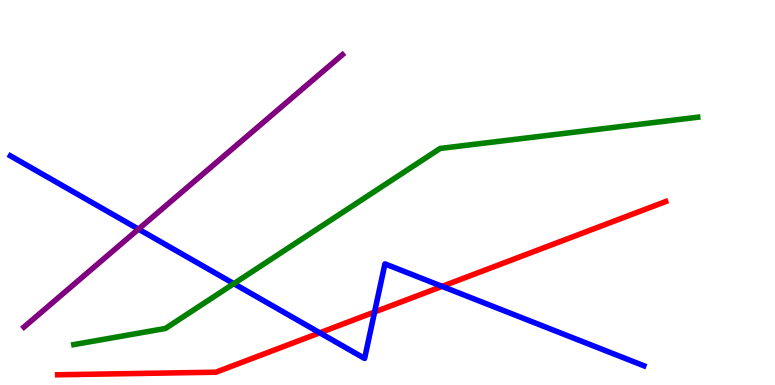[{'lines': ['blue', 'red'], 'intersections': [{'x': 4.13, 'y': 1.36}, {'x': 4.83, 'y': 1.9}, {'x': 5.7, 'y': 2.56}]}, {'lines': ['green', 'red'], 'intersections': []}, {'lines': ['purple', 'red'], 'intersections': []}, {'lines': ['blue', 'green'], 'intersections': [{'x': 3.02, 'y': 2.63}]}, {'lines': ['blue', 'purple'], 'intersections': [{'x': 1.79, 'y': 4.05}]}, {'lines': ['green', 'purple'], 'intersections': []}]